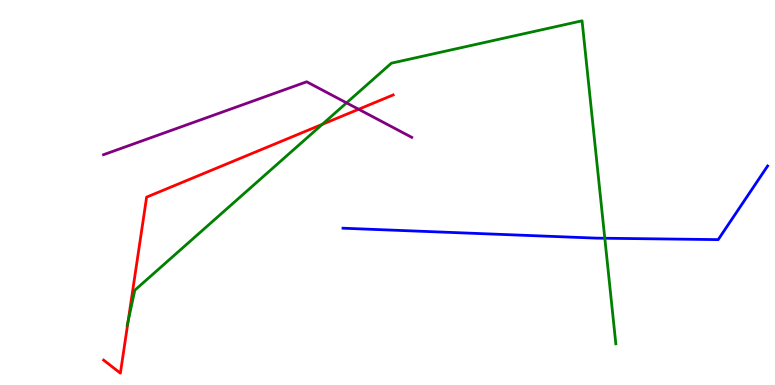[{'lines': ['blue', 'red'], 'intersections': []}, {'lines': ['green', 'red'], 'intersections': [{'x': 1.65, 'y': 1.65}, {'x': 4.16, 'y': 6.77}]}, {'lines': ['purple', 'red'], 'intersections': [{'x': 4.63, 'y': 7.16}]}, {'lines': ['blue', 'green'], 'intersections': [{'x': 7.8, 'y': 3.81}]}, {'lines': ['blue', 'purple'], 'intersections': []}, {'lines': ['green', 'purple'], 'intersections': [{'x': 4.47, 'y': 7.33}]}]